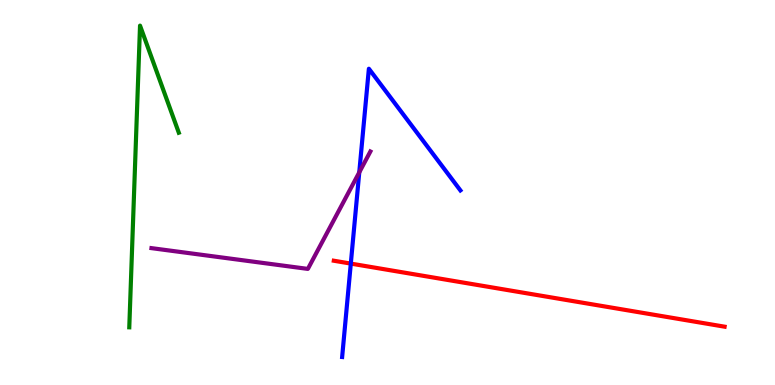[{'lines': ['blue', 'red'], 'intersections': [{'x': 4.53, 'y': 3.15}]}, {'lines': ['green', 'red'], 'intersections': []}, {'lines': ['purple', 'red'], 'intersections': []}, {'lines': ['blue', 'green'], 'intersections': []}, {'lines': ['blue', 'purple'], 'intersections': [{'x': 4.64, 'y': 5.52}]}, {'lines': ['green', 'purple'], 'intersections': []}]